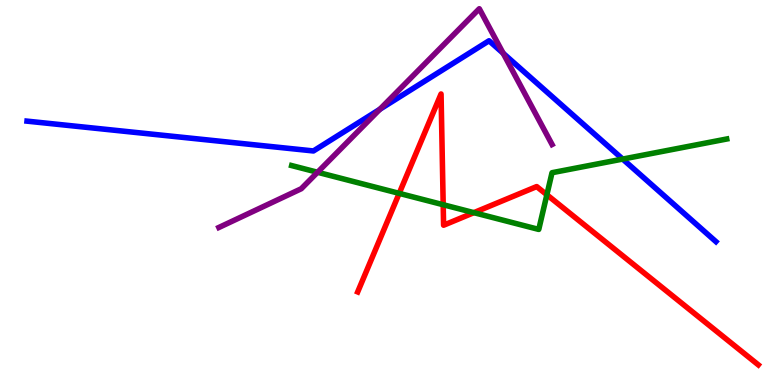[{'lines': ['blue', 'red'], 'intersections': []}, {'lines': ['green', 'red'], 'intersections': [{'x': 5.15, 'y': 4.98}, {'x': 5.72, 'y': 4.68}, {'x': 6.11, 'y': 4.48}, {'x': 7.06, 'y': 4.94}]}, {'lines': ['purple', 'red'], 'intersections': []}, {'lines': ['blue', 'green'], 'intersections': [{'x': 8.03, 'y': 5.87}]}, {'lines': ['blue', 'purple'], 'intersections': [{'x': 4.9, 'y': 7.16}, {'x': 6.49, 'y': 8.62}]}, {'lines': ['green', 'purple'], 'intersections': [{'x': 4.1, 'y': 5.53}]}]